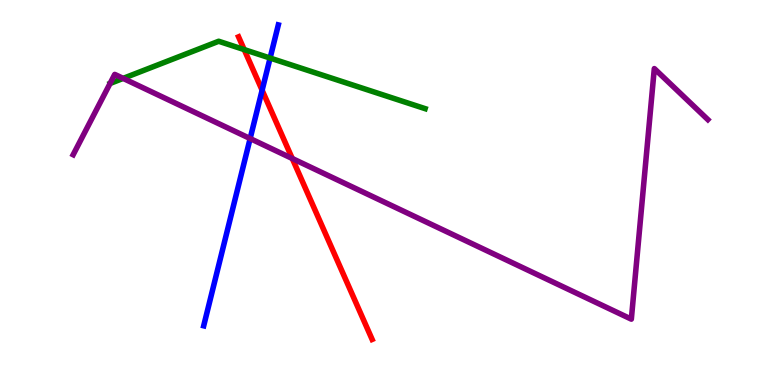[{'lines': ['blue', 'red'], 'intersections': [{'x': 3.38, 'y': 7.66}]}, {'lines': ['green', 'red'], 'intersections': [{'x': 3.15, 'y': 8.71}]}, {'lines': ['purple', 'red'], 'intersections': [{'x': 3.77, 'y': 5.88}]}, {'lines': ['blue', 'green'], 'intersections': [{'x': 3.49, 'y': 8.49}]}, {'lines': ['blue', 'purple'], 'intersections': [{'x': 3.23, 'y': 6.4}]}, {'lines': ['green', 'purple'], 'intersections': [{'x': 1.59, 'y': 7.96}]}]